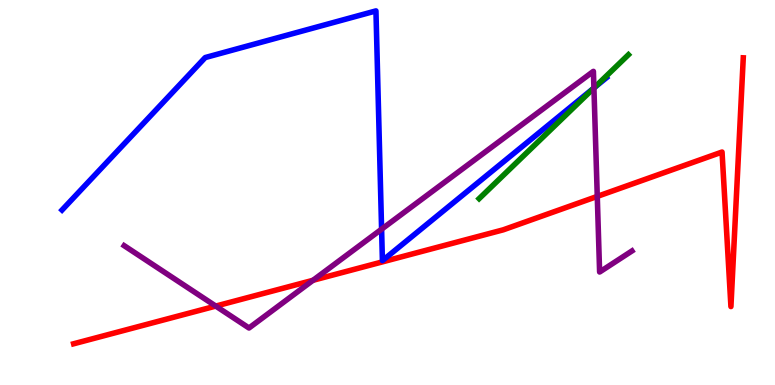[{'lines': ['blue', 'red'], 'intersections': []}, {'lines': ['green', 'red'], 'intersections': []}, {'lines': ['purple', 'red'], 'intersections': [{'x': 2.78, 'y': 2.05}, {'x': 4.04, 'y': 2.72}, {'x': 7.71, 'y': 4.9}]}, {'lines': ['blue', 'green'], 'intersections': [{'x': 7.67, 'y': 7.72}]}, {'lines': ['blue', 'purple'], 'intersections': [{'x': 4.92, 'y': 4.05}, {'x': 7.66, 'y': 7.72}]}, {'lines': ['green', 'purple'], 'intersections': [{'x': 7.66, 'y': 7.71}]}]